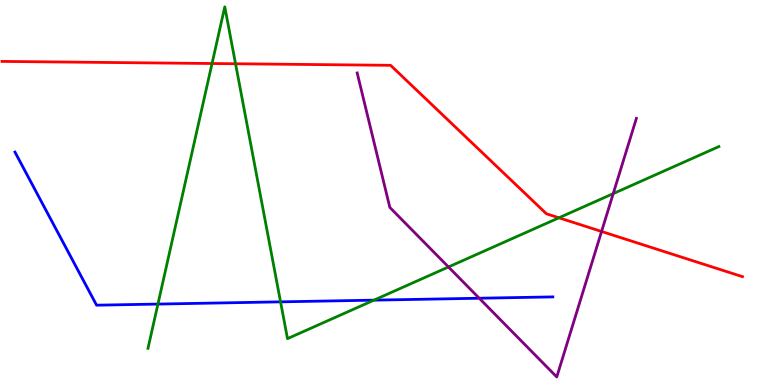[{'lines': ['blue', 'red'], 'intersections': []}, {'lines': ['green', 'red'], 'intersections': [{'x': 2.74, 'y': 8.35}, {'x': 3.04, 'y': 8.34}, {'x': 7.21, 'y': 4.34}]}, {'lines': ['purple', 'red'], 'intersections': [{'x': 7.76, 'y': 3.99}]}, {'lines': ['blue', 'green'], 'intersections': [{'x': 2.04, 'y': 2.1}, {'x': 3.62, 'y': 2.16}, {'x': 4.83, 'y': 2.2}]}, {'lines': ['blue', 'purple'], 'intersections': [{'x': 6.18, 'y': 2.25}]}, {'lines': ['green', 'purple'], 'intersections': [{'x': 5.79, 'y': 3.07}, {'x': 7.91, 'y': 4.97}]}]